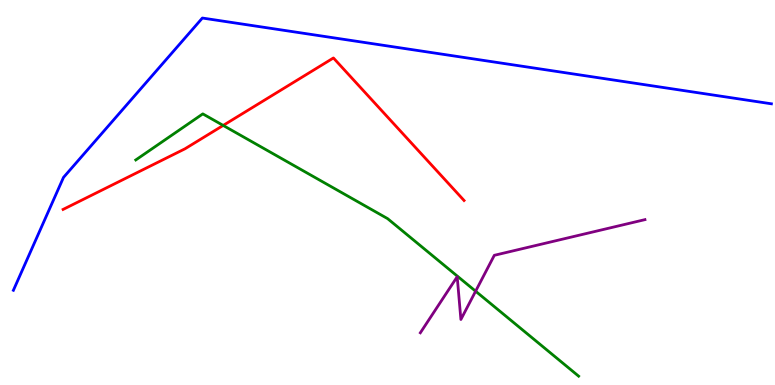[{'lines': ['blue', 'red'], 'intersections': []}, {'lines': ['green', 'red'], 'intersections': [{'x': 2.88, 'y': 6.74}]}, {'lines': ['purple', 'red'], 'intersections': []}, {'lines': ['blue', 'green'], 'intersections': []}, {'lines': ['blue', 'purple'], 'intersections': []}, {'lines': ['green', 'purple'], 'intersections': [{'x': 6.14, 'y': 2.44}]}]